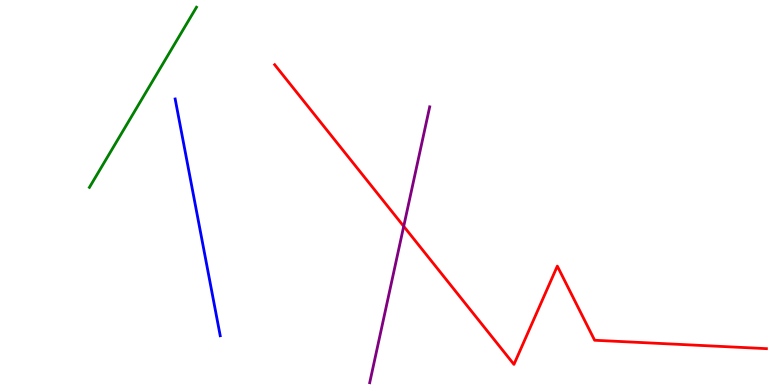[{'lines': ['blue', 'red'], 'intersections': []}, {'lines': ['green', 'red'], 'intersections': []}, {'lines': ['purple', 'red'], 'intersections': [{'x': 5.21, 'y': 4.12}]}, {'lines': ['blue', 'green'], 'intersections': []}, {'lines': ['blue', 'purple'], 'intersections': []}, {'lines': ['green', 'purple'], 'intersections': []}]